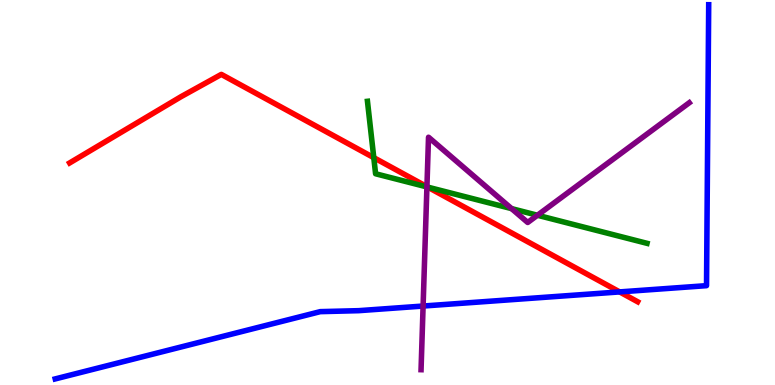[{'lines': ['blue', 'red'], 'intersections': [{'x': 8.0, 'y': 2.42}]}, {'lines': ['green', 'red'], 'intersections': [{'x': 4.82, 'y': 5.91}, {'x': 5.52, 'y': 5.14}]}, {'lines': ['purple', 'red'], 'intersections': [{'x': 5.51, 'y': 5.15}]}, {'lines': ['blue', 'green'], 'intersections': []}, {'lines': ['blue', 'purple'], 'intersections': [{'x': 5.46, 'y': 2.05}]}, {'lines': ['green', 'purple'], 'intersections': [{'x': 5.51, 'y': 5.14}, {'x': 6.6, 'y': 4.58}, {'x': 6.93, 'y': 4.41}]}]